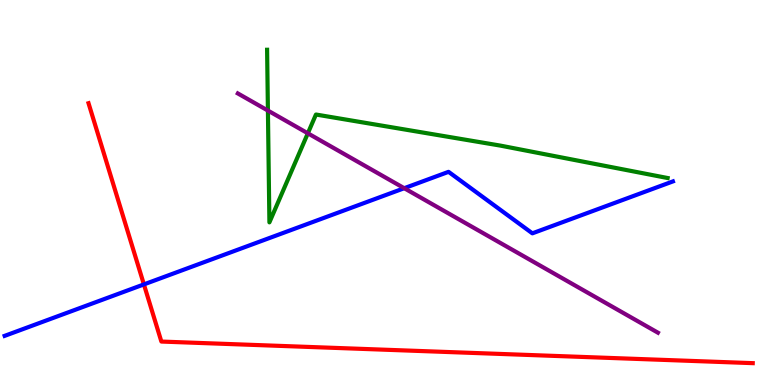[{'lines': ['blue', 'red'], 'intersections': [{'x': 1.86, 'y': 2.61}]}, {'lines': ['green', 'red'], 'intersections': []}, {'lines': ['purple', 'red'], 'intersections': []}, {'lines': ['blue', 'green'], 'intersections': []}, {'lines': ['blue', 'purple'], 'intersections': [{'x': 5.22, 'y': 5.11}]}, {'lines': ['green', 'purple'], 'intersections': [{'x': 3.46, 'y': 7.13}, {'x': 3.97, 'y': 6.54}]}]